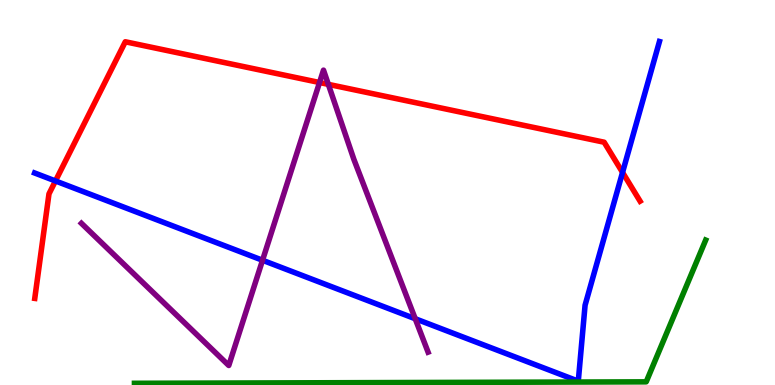[{'lines': ['blue', 'red'], 'intersections': [{'x': 0.716, 'y': 5.3}, {'x': 8.03, 'y': 5.52}]}, {'lines': ['green', 'red'], 'intersections': []}, {'lines': ['purple', 'red'], 'intersections': [{'x': 4.12, 'y': 7.86}, {'x': 4.24, 'y': 7.81}]}, {'lines': ['blue', 'green'], 'intersections': []}, {'lines': ['blue', 'purple'], 'intersections': [{'x': 3.39, 'y': 3.24}, {'x': 5.36, 'y': 1.72}]}, {'lines': ['green', 'purple'], 'intersections': []}]